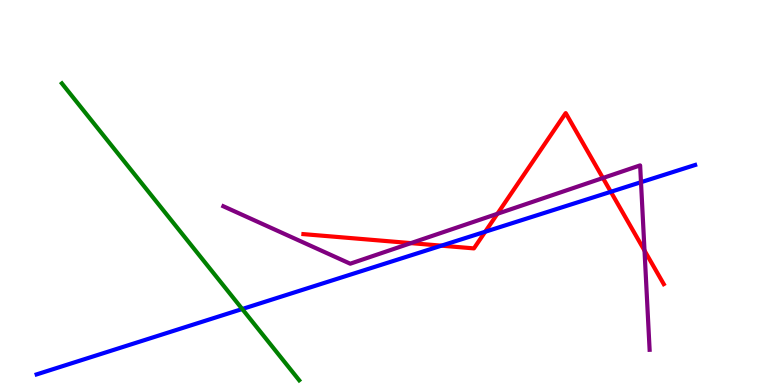[{'lines': ['blue', 'red'], 'intersections': [{'x': 5.7, 'y': 3.62}, {'x': 6.26, 'y': 3.98}, {'x': 7.88, 'y': 5.02}]}, {'lines': ['green', 'red'], 'intersections': []}, {'lines': ['purple', 'red'], 'intersections': [{'x': 5.3, 'y': 3.69}, {'x': 6.42, 'y': 4.45}, {'x': 7.78, 'y': 5.38}, {'x': 8.32, 'y': 3.49}]}, {'lines': ['blue', 'green'], 'intersections': [{'x': 3.13, 'y': 1.97}]}, {'lines': ['blue', 'purple'], 'intersections': [{'x': 8.27, 'y': 5.27}]}, {'lines': ['green', 'purple'], 'intersections': []}]